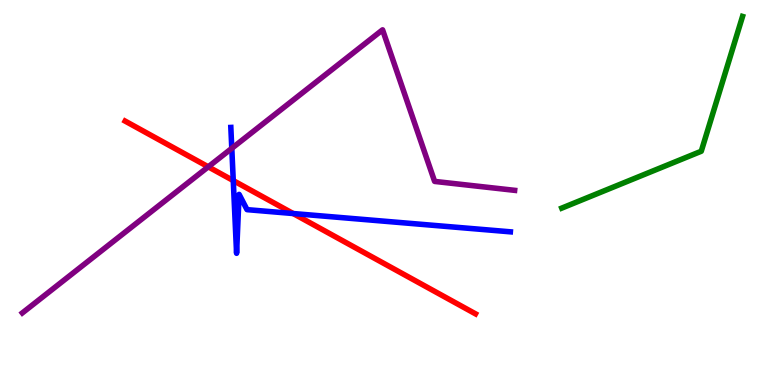[{'lines': ['blue', 'red'], 'intersections': [{'x': 3.01, 'y': 5.31}, {'x': 3.78, 'y': 4.45}]}, {'lines': ['green', 'red'], 'intersections': []}, {'lines': ['purple', 'red'], 'intersections': [{'x': 2.69, 'y': 5.67}]}, {'lines': ['blue', 'green'], 'intersections': []}, {'lines': ['blue', 'purple'], 'intersections': [{'x': 2.99, 'y': 6.15}]}, {'lines': ['green', 'purple'], 'intersections': []}]